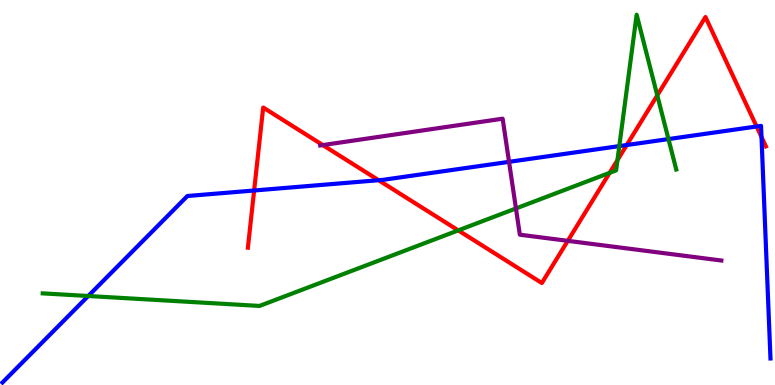[{'lines': ['blue', 'red'], 'intersections': [{'x': 3.28, 'y': 5.05}, {'x': 4.89, 'y': 5.32}, {'x': 8.09, 'y': 6.23}, {'x': 9.76, 'y': 6.71}, {'x': 9.83, 'y': 6.44}]}, {'lines': ['green', 'red'], 'intersections': [{'x': 5.91, 'y': 4.02}, {'x': 7.87, 'y': 5.51}, {'x': 7.97, 'y': 5.84}, {'x': 8.48, 'y': 7.52}]}, {'lines': ['purple', 'red'], 'intersections': [{'x': 4.17, 'y': 6.23}, {'x': 7.33, 'y': 3.74}]}, {'lines': ['blue', 'green'], 'intersections': [{'x': 1.14, 'y': 2.31}, {'x': 7.99, 'y': 6.21}, {'x': 8.63, 'y': 6.39}]}, {'lines': ['blue', 'purple'], 'intersections': [{'x': 6.57, 'y': 5.8}]}, {'lines': ['green', 'purple'], 'intersections': [{'x': 6.66, 'y': 4.59}]}]